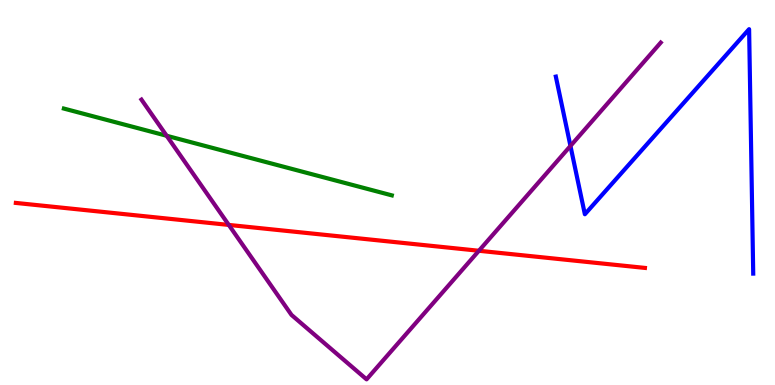[{'lines': ['blue', 'red'], 'intersections': []}, {'lines': ['green', 'red'], 'intersections': []}, {'lines': ['purple', 'red'], 'intersections': [{'x': 2.95, 'y': 4.16}, {'x': 6.18, 'y': 3.49}]}, {'lines': ['blue', 'green'], 'intersections': []}, {'lines': ['blue', 'purple'], 'intersections': [{'x': 7.36, 'y': 6.21}]}, {'lines': ['green', 'purple'], 'intersections': [{'x': 2.15, 'y': 6.47}]}]